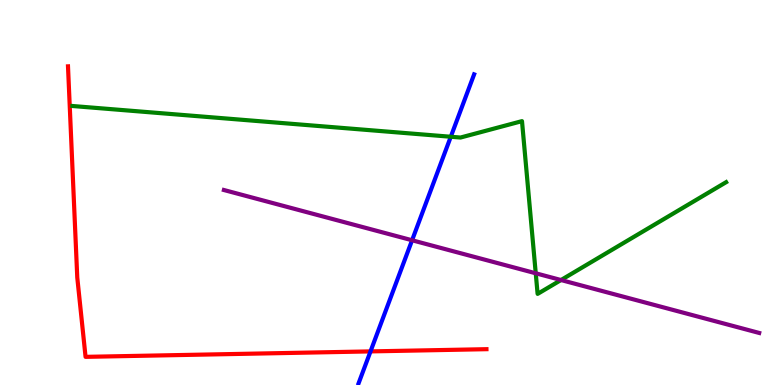[{'lines': ['blue', 'red'], 'intersections': [{'x': 4.78, 'y': 0.873}]}, {'lines': ['green', 'red'], 'intersections': []}, {'lines': ['purple', 'red'], 'intersections': []}, {'lines': ['blue', 'green'], 'intersections': [{'x': 5.82, 'y': 6.45}]}, {'lines': ['blue', 'purple'], 'intersections': [{'x': 5.32, 'y': 3.76}]}, {'lines': ['green', 'purple'], 'intersections': [{'x': 6.91, 'y': 2.9}, {'x': 7.24, 'y': 2.73}]}]